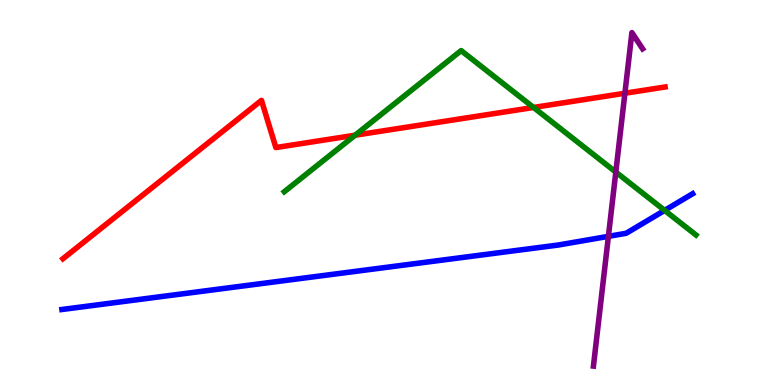[{'lines': ['blue', 'red'], 'intersections': []}, {'lines': ['green', 'red'], 'intersections': [{'x': 4.58, 'y': 6.49}, {'x': 6.88, 'y': 7.21}]}, {'lines': ['purple', 'red'], 'intersections': [{'x': 8.06, 'y': 7.58}]}, {'lines': ['blue', 'green'], 'intersections': [{'x': 8.58, 'y': 4.54}]}, {'lines': ['blue', 'purple'], 'intersections': [{'x': 7.85, 'y': 3.86}]}, {'lines': ['green', 'purple'], 'intersections': [{'x': 7.95, 'y': 5.53}]}]